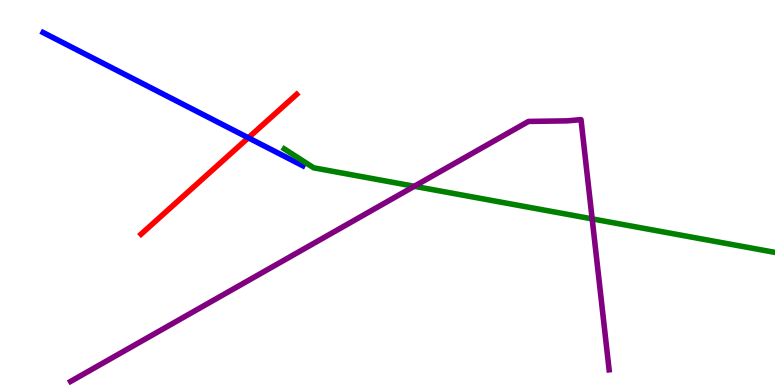[{'lines': ['blue', 'red'], 'intersections': [{'x': 3.2, 'y': 6.42}]}, {'lines': ['green', 'red'], 'intersections': []}, {'lines': ['purple', 'red'], 'intersections': []}, {'lines': ['blue', 'green'], 'intersections': []}, {'lines': ['blue', 'purple'], 'intersections': []}, {'lines': ['green', 'purple'], 'intersections': [{'x': 5.35, 'y': 5.16}, {'x': 7.64, 'y': 4.31}]}]